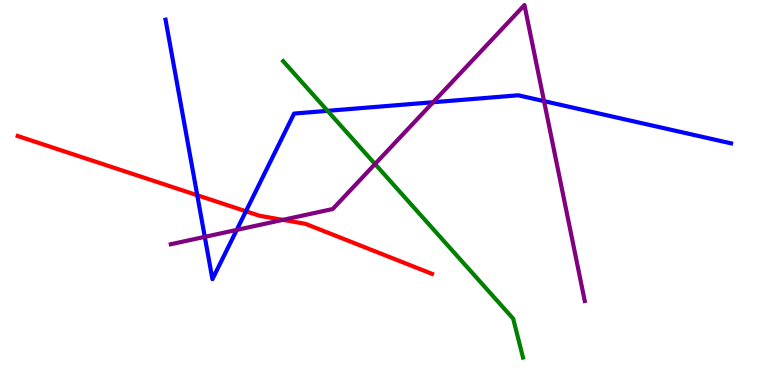[{'lines': ['blue', 'red'], 'intersections': [{'x': 2.55, 'y': 4.93}, {'x': 3.17, 'y': 4.51}]}, {'lines': ['green', 'red'], 'intersections': []}, {'lines': ['purple', 'red'], 'intersections': [{'x': 3.65, 'y': 4.29}]}, {'lines': ['blue', 'green'], 'intersections': [{'x': 4.23, 'y': 7.12}]}, {'lines': ['blue', 'purple'], 'intersections': [{'x': 2.64, 'y': 3.85}, {'x': 3.05, 'y': 4.03}, {'x': 5.59, 'y': 7.34}, {'x': 7.02, 'y': 7.37}]}, {'lines': ['green', 'purple'], 'intersections': [{'x': 4.84, 'y': 5.74}]}]